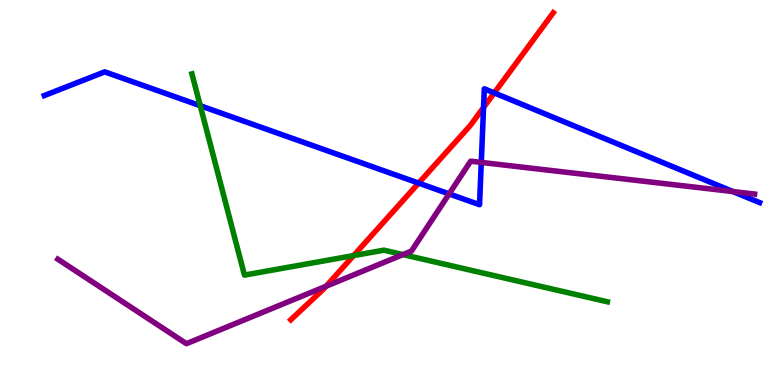[{'lines': ['blue', 'red'], 'intersections': [{'x': 5.4, 'y': 5.24}, {'x': 6.24, 'y': 7.21}, {'x': 6.38, 'y': 7.59}]}, {'lines': ['green', 'red'], 'intersections': [{'x': 4.56, 'y': 3.36}]}, {'lines': ['purple', 'red'], 'intersections': [{'x': 4.21, 'y': 2.57}]}, {'lines': ['blue', 'green'], 'intersections': [{'x': 2.58, 'y': 7.25}]}, {'lines': ['blue', 'purple'], 'intersections': [{'x': 5.79, 'y': 4.96}, {'x': 6.21, 'y': 5.78}, {'x': 9.46, 'y': 5.02}]}, {'lines': ['green', 'purple'], 'intersections': [{'x': 5.2, 'y': 3.39}]}]